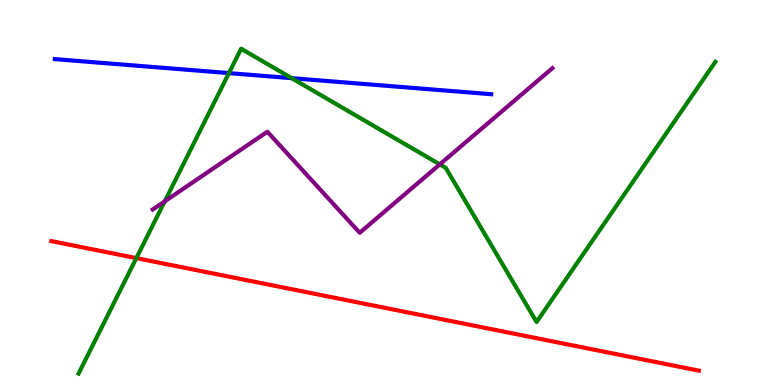[{'lines': ['blue', 'red'], 'intersections': []}, {'lines': ['green', 'red'], 'intersections': [{'x': 1.76, 'y': 3.3}]}, {'lines': ['purple', 'red'], 'intersections': []}, {'lines': ['blue', 'green'], 'intersections': [{'x': 2.95, 'y': 8.1}, {'x': 3.76, 'y': 7.97}]}, {'lines': ['blue', 'purple'], 'intersections': []}, {'lines': ['green', 'purple'], 'intersections': [{'x': 2.13, 'y': 4.77}, {'x': 5.67, 'y': 5.73}]}]